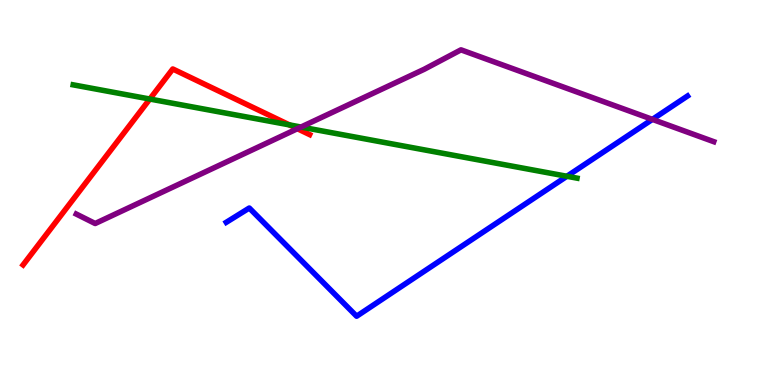[{'lines': ['blue', 'red'], 'intersections': []}, {'lines': ['green', 'red'], 'intersections': [{'x': 1.93, 'y': 7.43}, {'x': 3.73, 'y': 6.76}]}, {'lines': ['purple', 'red'], 'intersections': [{'x': 3.84, 'y': 6.66}]}, {'lines': ['blue', 'green'], 'intersections': [{'x': 7.31, 'y': 5.42}]}, {'lines': ['blue', 'purple'], 'intersections': [{'x': 8.42, 'y': 6.9}]}, {'lines': ['green', 'purple'], 'intersections': [{'x': 3.88, 'y': 6.7}]}]